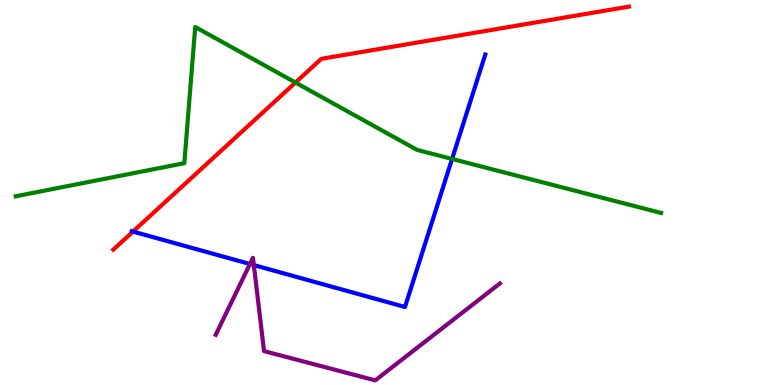[{'lines': ['blue', 'red'], 'intersections': [{'x': 1.72, 'y': 3.98}]}, {'lines': ['green', 'red'], 'intersections': [{'x': 3.81, 'y': 7.86}]}, {'lines': ['purple', 'red'], 'intersections': []}, {'lines': ['blue', 'green'], 'intersections': [{'x': 5.83, 'y': 5.87}]}, {'lines': ['blue', 'purple'], 'intersections': [{'x': 3.23, 'y': 3.14}, {'x': 3.28, 'y': 3.11}]}, {'lines': ['green', 'purple'], 'intersections': []}]